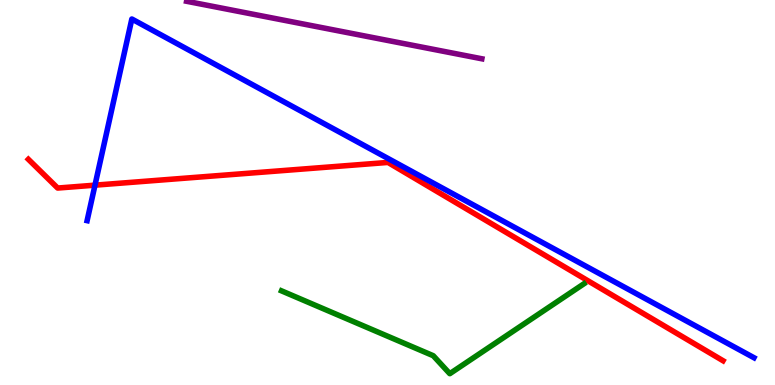[{'lines': ['blue', 'red'], 'intersections': [{'x': 1.23, 'y': 5.19}]}, {'lines': ['green', 'red'], 'intersections': []}, {'lines': ['purple', 'red'], 'intersections': []}, {'lines': ['blue', 'green'], 'intersections': []}, {'lines': ['blue', 'purple'], 'intersections': []}, {'lines': ['green', 'purple'], 'intersections': []}]